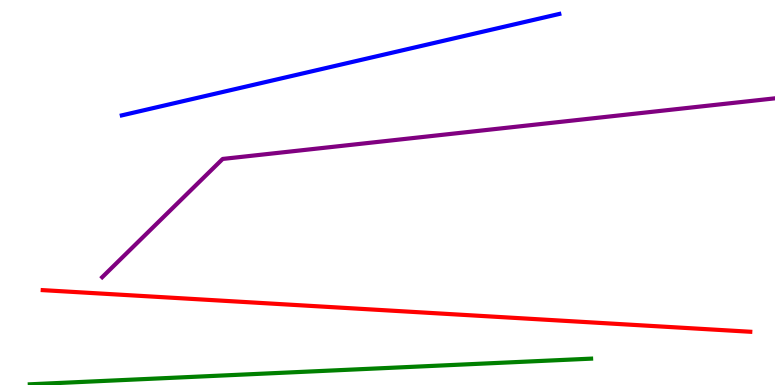[{'lines': ['blue', 'red'], 'intersections': []}, {'lines': ['green', 'red'], 'intersections': []}, {'lines': ['purple', 'red'], 'intersections': []}, {'lines': ['blue', 'green'], 'intersections': []}, {'lines': ['blue', 'purple'], 'intersections': []}, {'lines': ['green', 'purple'], 'intersections': []}]